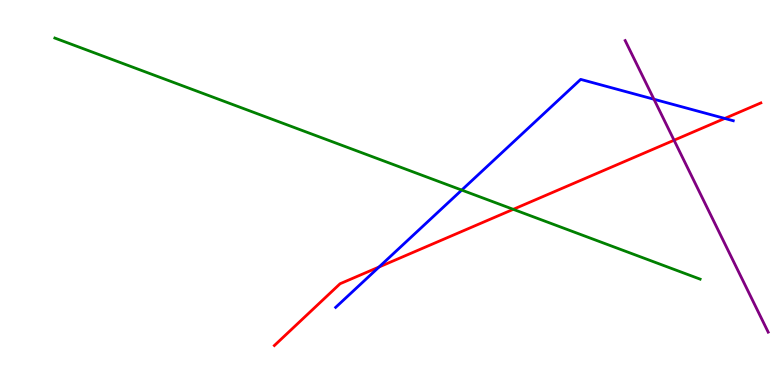[{'lines': ['blue', 'red'], 'intersections': [{'x': 4.89, 'y': 3.06}, {'x': 9.35, 'y': 6.92}]}, {'lines': ['green', 'red'], 'intersections': [{'x': 6.62, 'y': 4.56}]}, {'lines': ['purple', 'red'], 'intersections': [{'x': 8.7, 'y': 6.36}]}, {'lines': ['blue', 'green'], 'intersections': [{'x': 5.96, 'y': 5.06}]}, {'lines': ['blue', 'purple'], 'intersections': [{'x': 8.44, 'y': 7.42}]}, {'lines': ['green', 'purple'], 'intersections': []}]